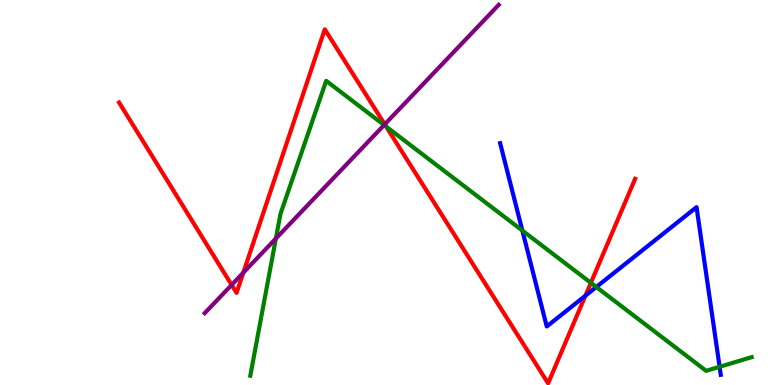[{'lines': ['blue', 'red'], 'intersections': [{'x': 7.55, 'y': 2.32}]}, {'lines': ['green', 'red'], 'intersections': [{'x': 4.98, 'y': 6.71}, {'x': 7.62, 'y': 2.65}]}, {'lines': ['purple', 'red'], 'intersections': [{'x': 2.99, 'y': 2.6}, {'x': 3.14, 'y': 2.92}, {'x': 4.96, 'y': 6.77}]}, {'lines': ['blue', 'green'], 'intersections': [{'x': 6.74, 'y': 4.01}, {'x': 7.69, 'y': 2.55}, {'x': 9.29, 'y': 0.473}]}, {'lines': ['blue', 'purple'], 'intersections': []}, {'lines': ['green', 'purple'], 'intersections': [{'x': 3.56, 'y': 3.8}, {'x': 4.96, 'y': 6.75}]}]